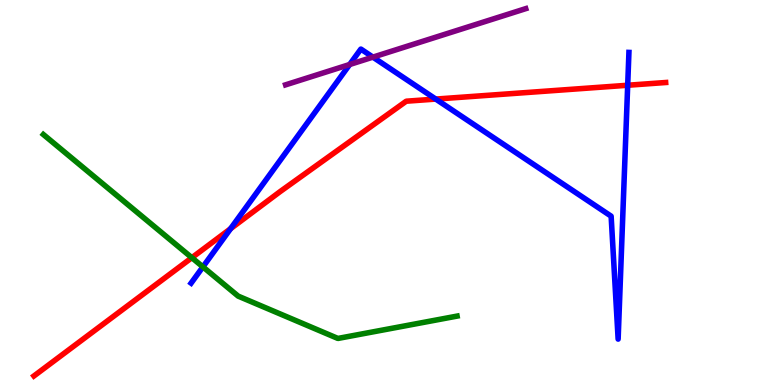[{'lines': ['blue', 'red'], 'intersections': [{'x': 2.98, 'y': 4.06}, {'x': 5.62, 'y': 7.43}, {'x': 8.1, 'y': 7.79}]}, {'lines': ['green', 'red'], 'intersections': [{'x': 2.48, 'y': 3.31}]}, {'lines': ['purple', 'red'], 'intersections': []}, {'lines': ['blue', 'green'], 'intersections': [{'x': 2.62, 'y': 3.07}]}, {'lines': ['blue', 'purple'], 'intersections': [{'x': 4.51, 'y': 8.32}, {'x': 4.81, 'y': 8.52}]}, {'lines': ['green', 'purple'], 'intersections': []}]